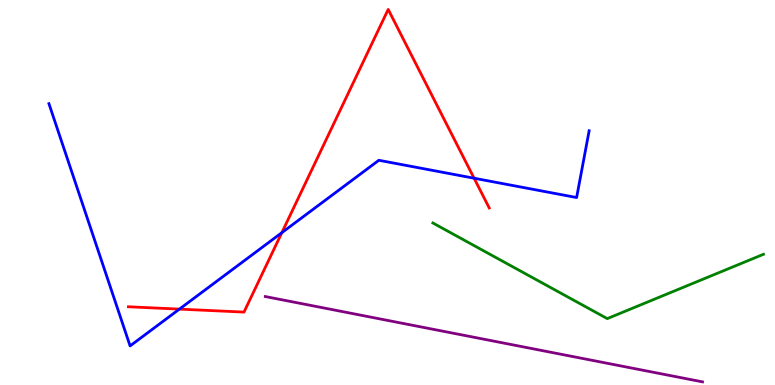[{'lines': ['blue', 'red'], 'intersections': [{'x': 2.31, 'y': 1.97}, {'x': 3.64, 'y': 3.96}, {'x': 6.12, 'y': 5.37}]}, {'lines': ['green', 'red'], 'intersections': []}, {'lines': ['purple', 'red'], 'intersections': []}, {'lines': ['blue', 'green'], 'intersections': []}, {'lines': ['blue', 'purple'], 'intersections': []}, {'lines': ['green', 'purple'], 'intersections': []}]